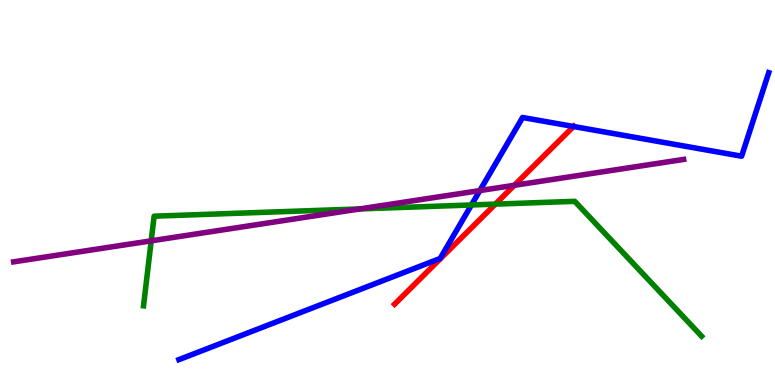[{'lines': ['blue', 'red'], 'intersections': [{'x': 7.4, 'y': 6.71}]}, {'lines': ['green', 'red'], 'intersections': [{'x': 6.39, 'y': 4.7}]}, {'lines': ['purple', 'red'], 'intersections': [{'x': 6.64, 'y': 5.19}]}, {'lines': ['blue', 'green'], 'intersections': [{'x': 6.08, 'y': 4.68}]}, {'lines': ['blue', 'purple'], 'intersections': [{'x': 6.19, 'y': 5.05}]}, {'lines': ['green', 'purple'], 'intersections': [{'x': 1.95, 'y': 3.74}, {'x': 4.64, 'y': 4.57}]}]